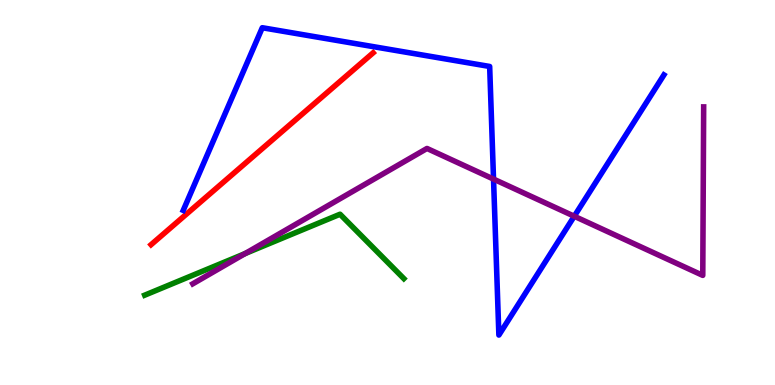[{'lines': ['blue', 'red'], 'intersections': []}, {'lines': ['green', 'red'], 'intersections': []}, {'lines': ['purple', 'red'], 'intersections': []}, {'lines': ['blue', 'green'], 'intersections': []}, {'lines': ['blue', 'purple'], 'intersections': [{'x': 6.37, 'y': 5.35}, {'x': 7.41, 'y': 4.38}]}, {'lines': ['green', 'purple'], 'intersections': [{'x': 3.16, 'y': 3.41}]}]